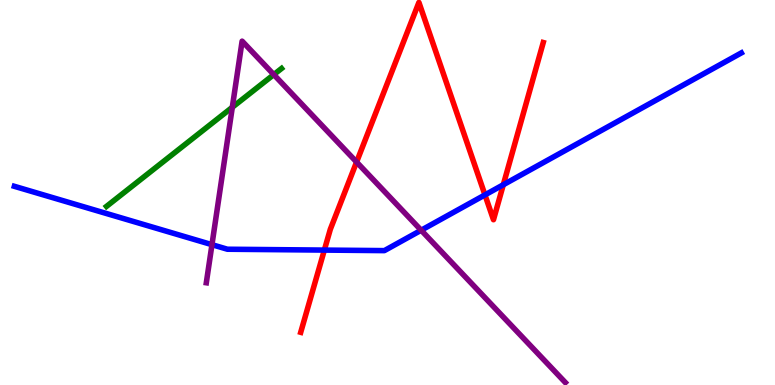[{'lines': ['blue', 'red'], 'intersections': [{'x': 4.19, 'y': 3.5}, {'x': 6.26, 'y': 4.94}, {'x': 6.49, 'y': 5.2}]}, {'lines': ['green', 'red'], 'intersections': []}, {'lines': ['purple', 'red'], 'intersections': [{'x': 4.6, 'y': 5.79}]}, {'lines': ['blue', 'green'], 'intersections': []}, {'lines': ['blue', 'purple'], 'intersections': [{'x': 2.73, 'y': 3.64}, {'x': 5.43, 'y': 4.02}]}, {'lines': ['green', 'purple'], 'intersections': [{'x': 3.0, 'y': 7.21}, {'x': 3.53, 'y': 8.06}]}]